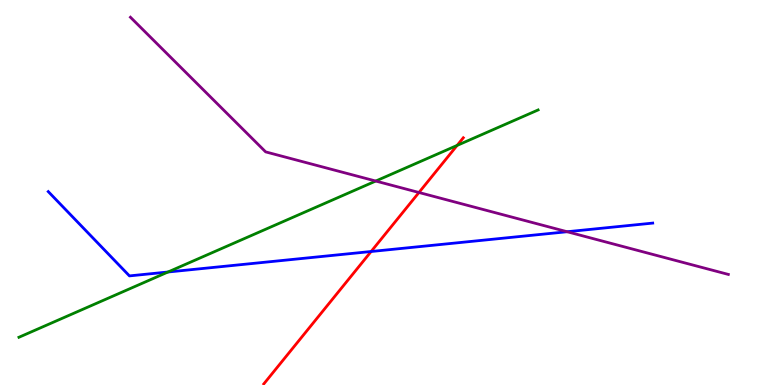[{'lines': ['blue', 'red'], 'intersections': [{'x': 4.79, 'y': 3.47}]}, {'lines': ['green', 'red'], 'intersections': [{'x': 5.9, 'y': 6.22}]}, {'lines': ['purple', 'red'], 'intersections': [{'x': 5.41, 'y': 5.0}]}, {'lines': ['blue', 'green'], 'intersections': [{'x': 2.17, 'y': 2.94}]}, {'lines': ['blue', 'purple'], 'intersections': [{'x': 7.32, 'y': 3.98}]}, {'lines': ['green', 'purple'], 'intersections': [{'x': 4.85, 'y': 5.3}]}]